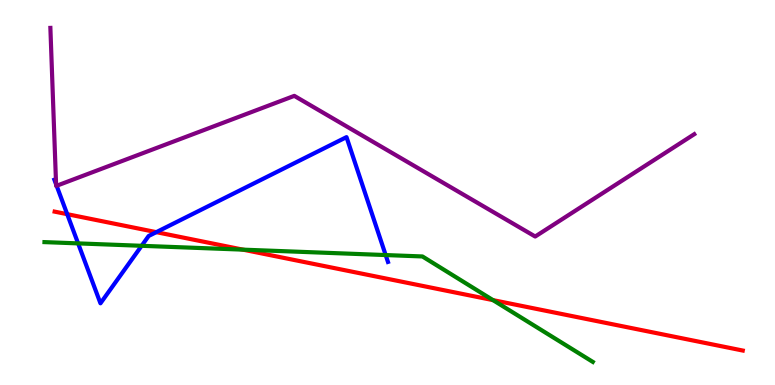[{'lines': ['blue', 'red'], 'intersections': [{'x': 0.867, 'y': 4.44}, {'x': 2.02, 'y': 3.97}]}, {'lines': ['green', 'red'], 'intersections': [{'x': 3.13, 'y': 3.52}, {'x': 6.36, 'y': 2.2}]}, {'lines': ['purple', 'red'], 'intersections': []}, {'lines': ['blue', 'green'], 'intersections': [{'x': 1.01, 'y': 3.68}, {'x': 1.83, 'y': 3.62}, {'x': 4.98, 'y': 3.38}]}, {'lines': ['blue', 'purple'], 'intersections': [{'x': 0.724, 'y': 5.21}, {'x': 0.731, 'y': 5.17}]}, {'lines': ['green', 'purple'], 'intersections': []}]